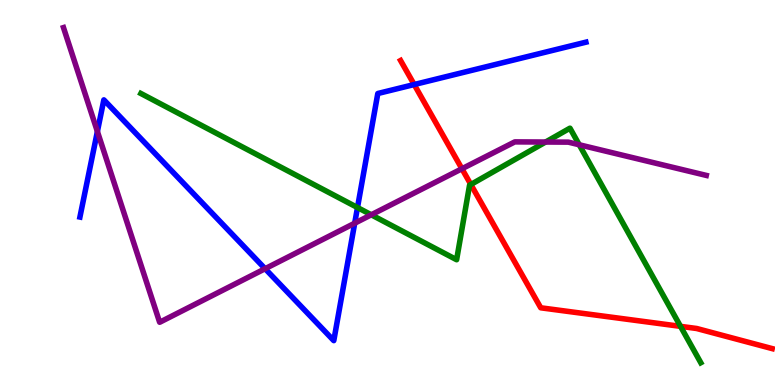[{'lines': ['blue', 'red'], 'intersections': [{'x': 5.34, 'y': 7.8}]}, {'lines': ['green', 'red'], 'intersections': [{'x': 6.08, 'y': 5.21}, {'x': 8.78, 'y': 1.52}]}, {'lines': ['purple', 'red'], 'intersections': [{'x': 5.96, 'y': 5.62}]}, {'lines': ['blue', 'green'], 'intersections': [{'x': 4.61, 'y': 4.61}]}, {'lines': ['blue', 'purple'], 'intersections': [{'x': 1.26, 'y': 6.58}, {'x': 3.42, 'y': 3.02}, {'x': 4.58, 'y': 4.2}]}, {'lines': ['green', 'purple'], 'intersections': [{'x': 4.79, 'y': 4.42}, {'x': 7.04, 'y': 6.31}, {'x': 7.47, 'y': 6.24}]}]